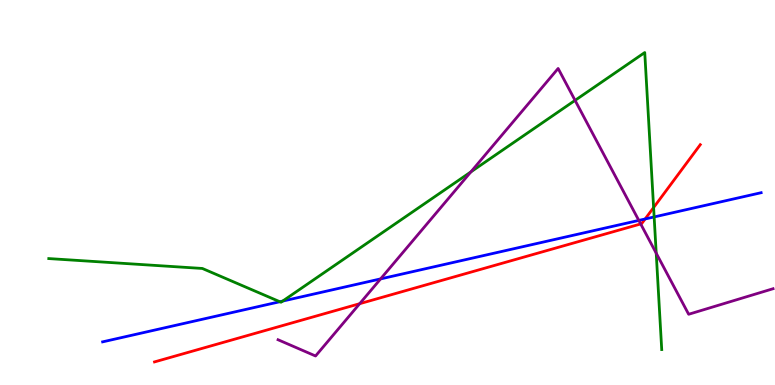[{'lines': ['blue', 'red'], 'intersections': [{'x': 8.32, 'y': 4.31}]}, {'lines': ['green', 'red'], 'intersections': [{'x': 8.43, 'y': 4.61}]}, {'lines': ['purple', 'red'], 'intersections': [{'x': 4.64, 'y': 2.11}, {'x': 8.27, 'y': 4.18}]}, {'lines': ['blue', 'green'], 'intersections': [{'x': 3.61, 'y': 2.16}, {'x': 3.65, 'y': 2.18}, {'x': 8.44, 'y': 4.37}]}, {'lines': ['blue', 'purple'], 'intersections': [{'x': 4.91, 'y': 2.76}, {'x': 8.24, 'y': 4.27}]}, {'lines': ['green', 'purple'], 'intersections': [{'x': 6.08, 'y': 5.54}, {'x': 7.42, 'y': 7.39}, {'x': 8.47, 'y': 3.42}]}]